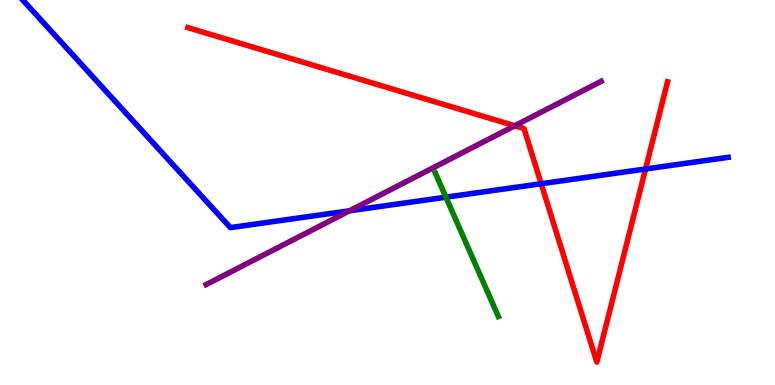[{'lines': ['blue', 'red'], 'intersections': [{'x': 6.98, 'y': 5.23}, {'x': 8.33, 'y': 5.61}]}, {'lines': ['green', 'red'], 'intersections': []}, {'lines': ['purple', 'red'], 'intersections': [{'x': 6.64, 'y': 6.73}]}, {'lines': ['blue', 'green'], 'intersections': [{'x': 5.75, 'y': 4.88}]}, {'lines': ['blue', 'purple'], 'intersections': [{'x': 4.51, 'y': 4.52}]}, {'lines': ['green', 'purple'], 'intersections': []}]